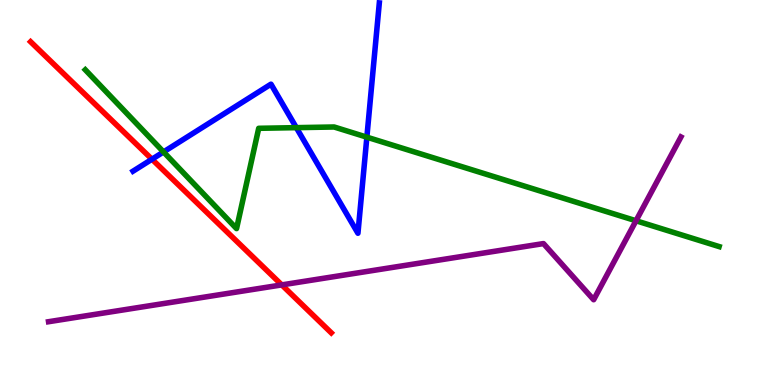[{'lines': ['blue', 'red'], 'intersections': [{'x': 1.96, 'y': 5.86}]}, {'lines': ['green', 'red'], 'intersections': []}, {'lines': ['purple', 'red'], 'intersections': [{'x': 3.64, 'y': 2.6}]}, {'lines': ['blue', 'green'], 'intersections': [{'x': 2.11, 'y': 6.05}, {'x': 3.82, 'y': 6.68}, {'x': 4.73, 'y': 6.44}]}, {'lines': ['blue', 'purple'], 'intersections': []}, {'lines': ['green', 'purple'], 'intersections': [{'x': 8.21, 'y': 4.27}]}]